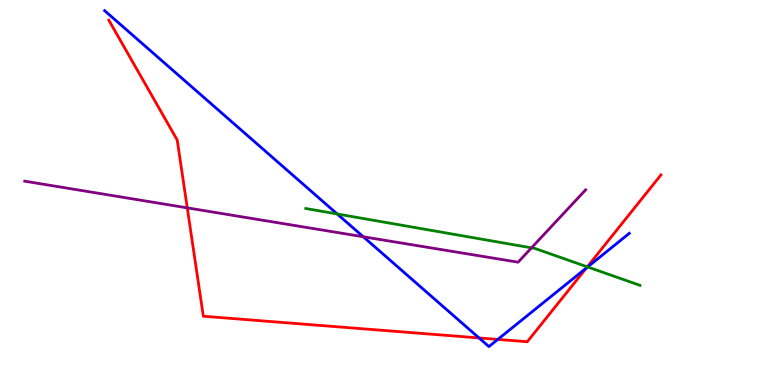[{'lines': ['blue', 'red'], 'intersections': [{'x': 6.18, 'y': 1.22}, {'x': 6.42, 'y': 1.18}, {'x': 7.57, 'y': 3.04}]}, {'lines': ['green', 'red'], 'intersections': [{'x': 7.58, 'y': 3.07}]}, {'lines': ['purple', 'red'], 'intersections': [{'x': 2.42, 'y': 4.6}]}, {'lines': ['blue', 'green'], 'intersections': [{'x': 4.35, 'y': 4.44}, {'x': 7.58, 'y': 3.07}]}, {'lines': ['blue', 'purple'], 'intersections': [{'x': 4.69, 'y': 3.85}]}, {'lines': ['green', 'purple'], 'intersections': [{'x': 6.86, 'y': 3.56}]}]